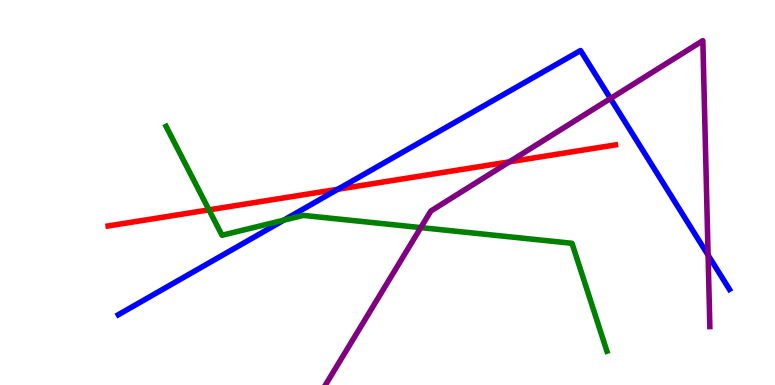[{'lines': ['blue', 'red'], 'intersections': [{'x': 4.36, 'y': 5.08}]}, {'lines': ['green', 'red'], 'intersections': [{'x': 2.7, 'y': 4.55}]}, {'lines': ['purple', 'red'], 'intersections': [{'x': 6.57, 'y': 5.8}]}, {'lines': ['blue', 'green'], 'intersections': [{'x': 3.66, 'y': 4.28}]}, {'lines': ['blue', 'purple'], 'intersections': [{'x': 7.88, 'y': 7.44}, {'x': 9.14, 'y': 3.37}]}, {'lines': ['green', 'purple'], 'intersections': [{'x': 5.43, 'y': 4.09}]}]